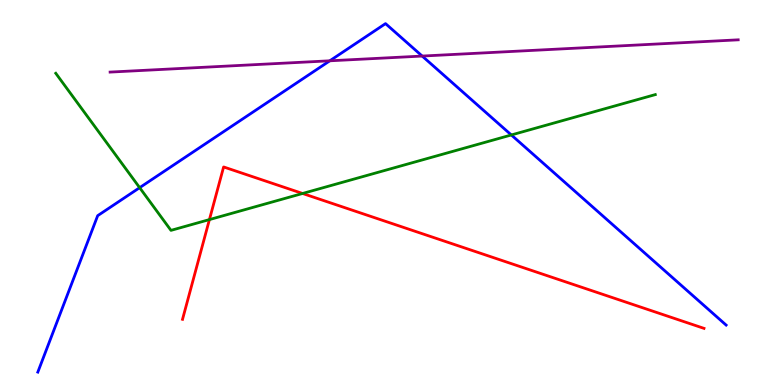[{'lines': ['blue', 'red'], 'intersections': []}, {'lines': ['green', 'red'], 'intersections': [{'x': 2.7, 'y': 4.3}, {'x': 3.9, 'y': 4.97}]}, {'lines': ['purple', 'red'], 'intersections': []}, {'lines': ['blue', 'green'], 'intersections': [{'x': 1.8, 'y': 5.13}, {'x': 6.6, 'y': 6.49}]}, {'lines': ['blue', 'purple'], 'intersections': [{'x': 4.26, 'y': 8.42}, {'x': 5.45, 'y': 8.54}]}, {'lines': ['green', 'purple'], 'intersections': []}]